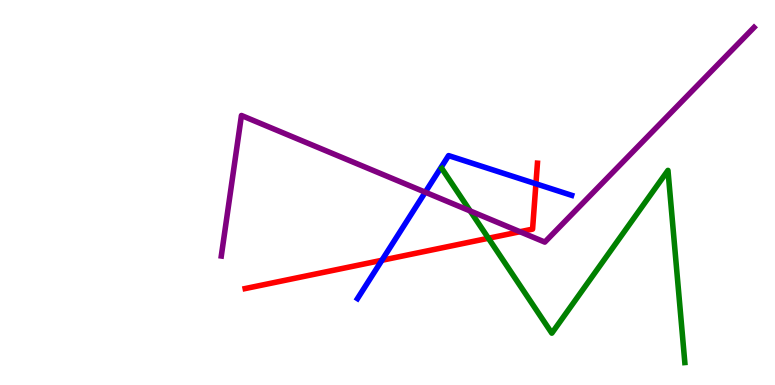[{'lines': ['blue', 'red'], 'intersections': [{'x': 4.93, 'y': 3.24}, {'x': 6.92, 'y': 5.23}]}, {'lines': ['green', 'red'], 'intersections': [{'x': 6.3, 'y': 3.81}]}, {'lines': ['purple', 'red'], 'intersections': [{'x': 6.71, 'y': 3.98}]}, {'lines': ['blue', 'green'], 'intersections': []}, {'lines': ['blue', 'purple'], 'intersections': [{'x': 5.49, 'y': 5.01}]}, {'lines': ['green', 'purple'], 'intersections': [{'x': 6.07, 'y': 4.52}]}]